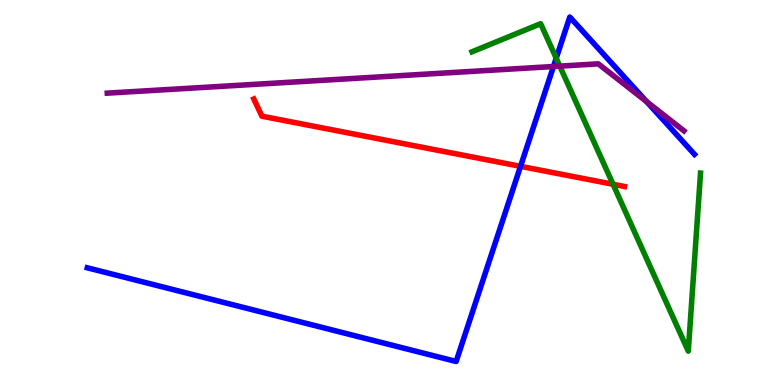[{'lines': ['blue', 'red'], 'intersections': [{'x': 6.72, 'y': 5.68}]}, {'lines': ['green', 'red'], 'intersections': [{'x': 7.91, 'y': 5.21}]}, {'lines': ['purple', 'red'], 'intersections': []}, {'lines': ['blue', 'green'], 'intersections': [{'x': 7.18, 'y': 8.49}]}, {'lines': ['blue', 'purple'], 'intersections': [{'x': 7.14, 'y': 8.27}, {'x': 8.34, 'y': 7.36}]}, {'lines': ['green', 'purple'], 'intersections': [{'x': 7.22, 'y': 8.28}]}]